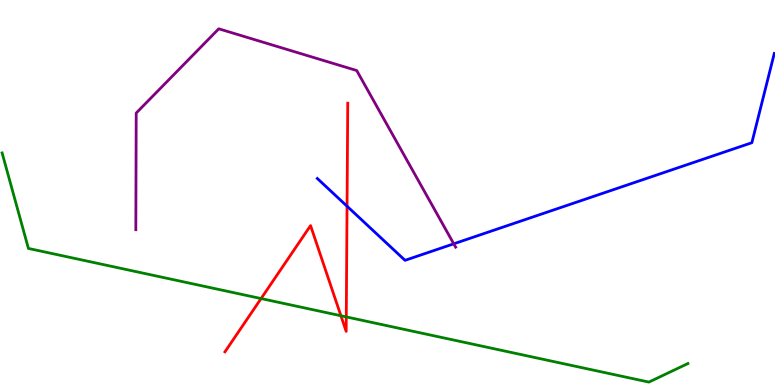[{'lines': ['blue', 'red'], 'intersections': [{'x': 4.48, 'y': 4.64}]}, {'lines': ['green', 'red'], 'intersections': [{'x': 3.37, 'y': 2.25}, {'x': 4.4, 'y': 1.8}, {'x': 4.47, 'y': 1.77}]}, {'lines': ['purple', 'red'], 'intersections': []}, {'lines': ['blue', 'green'], 'intersections': []}, {'lines': ['blue', 'purple'], 'intersections': [{'x': 5.85, 'y': 3.67}]}, {'lines': ['green', 'purple'], 'intersections': []}]